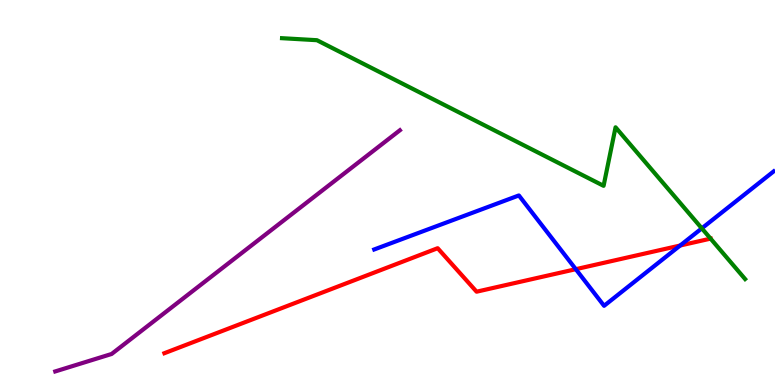[{'lines': ['blue', 'red'], 'intersections': [{'x': 7.43, 'y': 3.01}, {'x': 8.78, 'y': 3.62}]}, {'lines': ['green', 'red'], 'intersections': [{'x': 9.17, 'y': 3.8}]}, {'lines': ['purple', 'red'], 'intersections': []}, {'lines': ['blue', 'green'], 'intersections': [{'x': 9.06, 'y': 4.07}]}, {'lines': ['blue', 'purple'], 'intersections': []}, {'lines': ['green', 'purple'], 'intersections': []}]